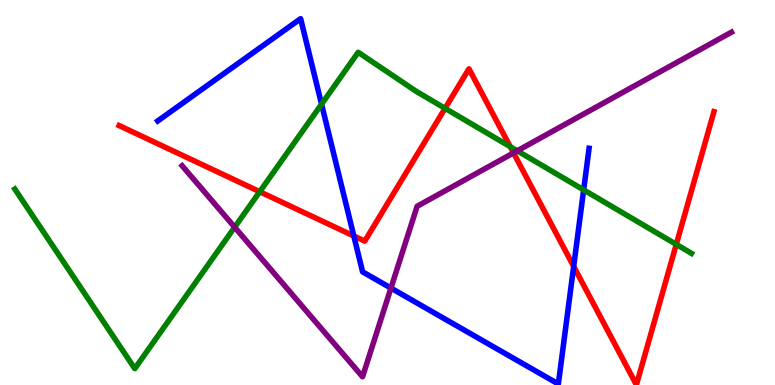[{'lines': ['blue', 'red'], 'intersections': [{'x': 4.57, 'y': 3.87}, {'x': 7.4, 'y': 3.08}]}, {'lines': ['green', 'red'], 'intersections': [{'x': 3.35, 'y': 5.02}, {'x': 5.74, 'y': 7.19}, {'x': 6.58, 'y': 6.19}, {'x': 8.73, 'y': 3.65}]}, {'lines': ['purple', 'red'], 'intersections': [{'x': 6.63, 'y': 6.03}]}, {'lines': ['blue', 'green'], 'intersections': [{'x': 4.15, 'y': 7.29}, {'x': 7.53, 'y': 5.07}]}, {'lines': ['blue', 'purple'], 'intersections': [{'x': 5.04, 'y': 2.52}]}, {'lines': ['green', 'purple'], 'intersections': [{'x': 3.03, 'y': 4.1}, {'x': 6.67, 'y': 6.08}]}]